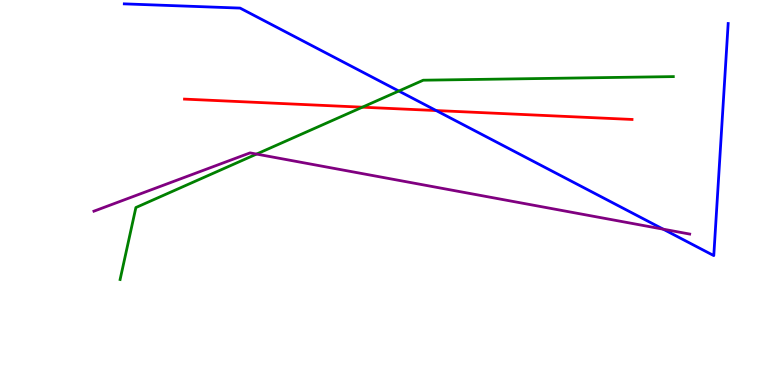[{'lines': ['blue', 'red'], 'intersections': [{'x': 5.63, 'y': 7.13}]}, {'lines': ['green', 'red'], 'intersections': [{'x': 4.68, 'y': 7.22}]}, {'lines': ['purple', 'red'], 'intersections': []}, {'lines': ['blue', 'green'], 'intersections': [{'x': 5.15, 'y': 7.64}]}, {'lines': ['blue', 'purple'], 'intersections': [{'x': 8.56, 'y': 4.05}]}, {'lines': ['green', 'purple'], 'intersections': [{'x': 3.31, 'y': 6.0}]}]